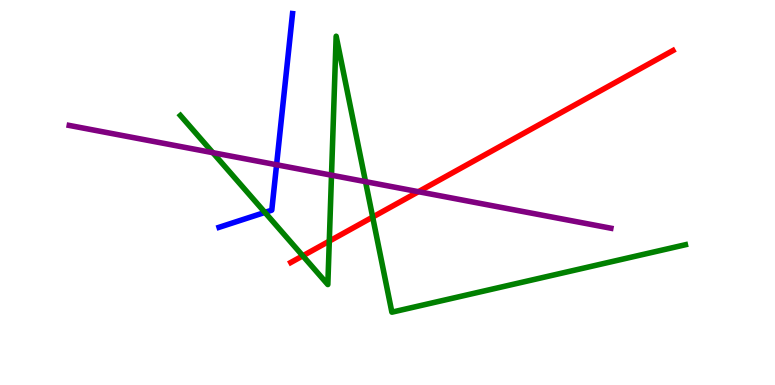[{'lines': ['blue', 'red'], 'intersections': []}, {'lines': ['green', 'red'], 'intersections': [{'x': 3.91, 'y': 3.36}, {'x': 4.25, 'y': 3.74}, {'x': 4.81, 'y': 4.36}]}, {'lines': ['purple', 'red'], 'intersections': [{'x': 5.4, 'y': 5.02}]}, {'lines': ['blue', 'green'], 'intersections': [{'x': 3.42, 'y': 4.48}]}, {'lines': ['blue', 'purple'], 'intersections': [{'x': 3.57, 'y': 5.72}]}, {'lines': ['green', 'purple'], 'intersections': [{'x': 2.75, 'y': 6.03}, {'x': 4.28, 'y': 5.45}, {'x': 4.72, 'y': 5.28}]}]